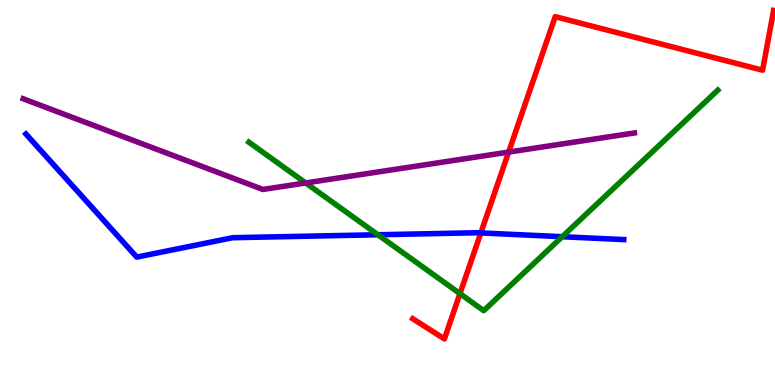[{'lines': ['blue', 'red'], 'intersections': [{'x': 6.2, 'y': 3.95}]}, {'lines': ['green', 'red'], 'intersections': [{'x': 5.93, 'y': 2.37}]}, {'lines': ['purple', 'red'], 'intersections': [{'x': 6.56, 'y': 6.05}]}, {'lines': ['blue', 'green'], 'intersections': [{'x': 4.88, 'y': 3.9}, {'x': 7.25, 'y': 3.85}]}, {'lines': ['blue', 'purple'], 'intersections': []}, {'lines': ['green', 'purple'], 'intersections': [{'x': 3.94, 'y': 5.25}]}]